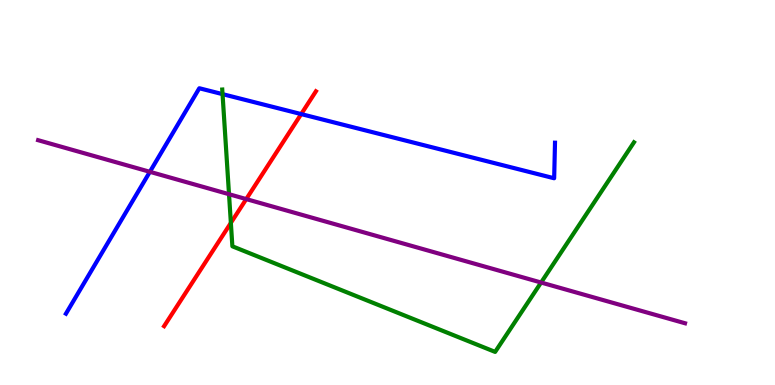[{'lines': ['blue', 'red'], 'intersections': [{'x': 3.89, 'y': 7.04}]}, {'lines': ['green', 'red'], 'intersections': [{'x': 2.98, 'y': 4.21}]}, {'lines': ['purple', 'red'], 'intersections': [{'x': 3.18, 'y': 4.83}]}, {'lines': ['blue', 'green'], 'intersections': [{'x': 2.87, 'y': 7.55}]}, {'lines': ['blue', 'purple'], 'intersections': [{'x': 1.93, 'y': 5.54}]}, {'lines': ['green', 'purple'], 'intersections': [{'x': 2.95, 'y': 4.96}, {'x': 6.98, 'y': 2.66}]}]